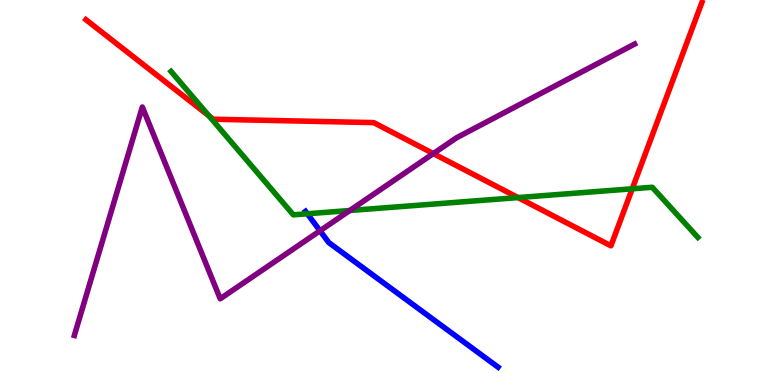[{'lines': ['blue', 'red'], 'intersections': []}, {'lines': ['green', 'red'], 'intersections': [{'x': 2.7, 'y': 6.99}, {'x': 6.68, 'y': 4.87}, {'x': 8.16, 'y': 5.1}]}, {'lines': ['purple', 'red'], 'intersections': [{'x': 5.59, 'y': 6.01}]}, {'lines': ['blue', 'green'], 'intersections': [{'x': 3.97, 'y': 4.45}]}, {'lines': ['blue', 'purple'], 'intersections': [{'x': 4.13, 'y': 4.01}]}, {'lines': ['green', 'purple'], 'intersections': [{'x': 4.51, 'y': 4.53}]}]